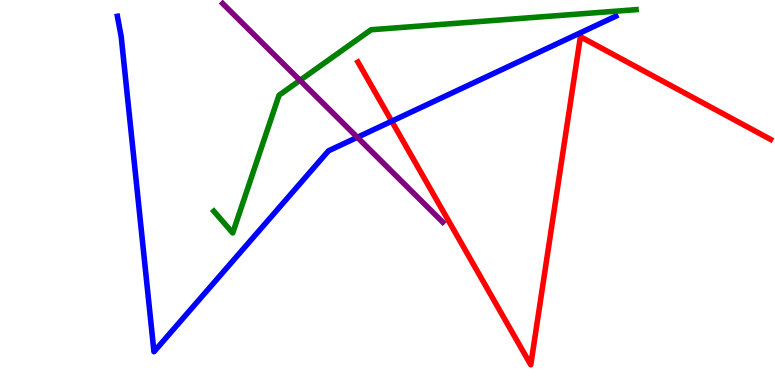[{'lines': ['blue', 'red'], 'intersections': [{'x': 5.05, 'y': 6.85}]}, {'lines': ['green', 'red'], 'intersections': []}, {'lines': ['purple', 'red'], 'intersections': []}, {'lines': ['blue', 'green'], 'intersections': []}, {'lines': ['blue', 'purple'], 'intersections': [{'x': 4.61, 'y': 6.43}]}, {'lines': ['green', 'purple'], 'intersections': [{'x': 3.87, 'y': 7.91}]}]